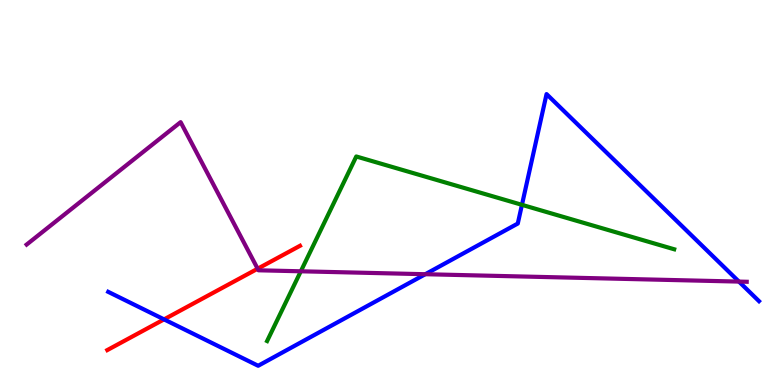[{'lines': ['blue', 'red'], 'intersections': [{'x': 2.12, 'y': 1.7}]}, {'lines': ['green', 'red'], 'intersections': []}, {'lines': ['purple', 'red'], 'intersections': [{'x': 3.32, 'y': 3.02}]}, {'lines': ['blue', 'green'], 'intersections': [{'x': 6.73, 'y': 4.68}]}, {'lines': ['blue', 'purple'], 'intersections': [{'x': 5.49, 'y': 2.88}, {'x': 9.53, 'y': 2.69}]}, {'lines': ['green', 'purple'], 'intersections': [{'x': 3.88, 'y': 2.95}]}]